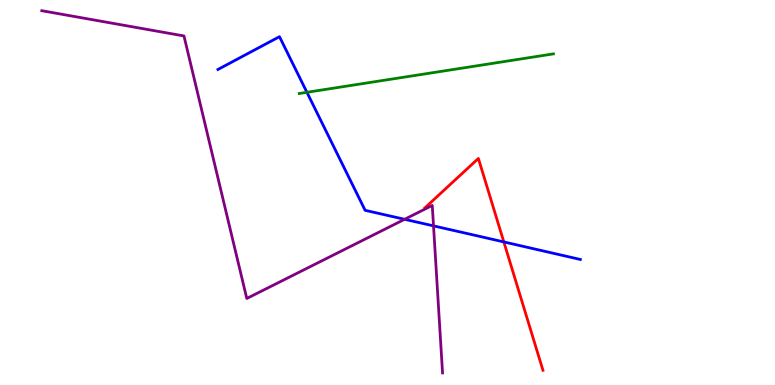[{'lines': ['blue', 'red'], 'intersections': [{'x': 6.5, 'y': 3.72}]}, {'lines': ['green', 'red'], 'intersections': []}, {'lines': ['purple', 'red'], 'intersections': []}, {'lines': ['blue', 'green'], 'intersections': [{'x': 3.96, 'y': 7.6}]}, {'lines': ['blue', 'purple'], 'intersections': [{'x': 5.22, 'y': 4.3}, {'x': 5.59, 'y': 4.13}]}, {'lines': ['green', 'purple'], 'intersections': []}]